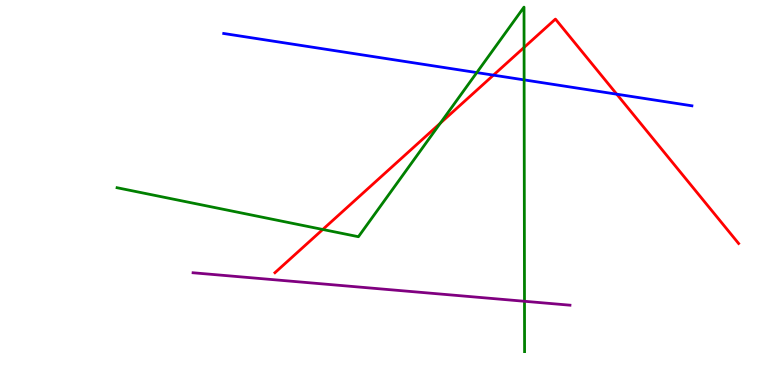[{'lines': ['blue', 'red'], 'intersections': [{'x': 6.37, 'y': 8.05}, {'x': 7.96, 'y': 7.55}]}, {'lines': ['green', 'red'], 'intersections': [{'x': 4.16, 'y': 4.04}, {'x': 5.68, 'y': 6.8}, {'x': 6.76, 'y': 8.77}]}, {'lines': ['purple', 'red'], 'intersections': []}, {'lines': ['blue', 'green'], 'intersections': [{'x': 6.15, 'y': 8.11}, {'x': 6.76, 'y': 7.93}]}, {'lines': ['blue', 'purple'], 'intersections': []}, {'lines': ['green', 'purple'], 'intersections': [{'x': 6.77, 'y': 2.17}]}]